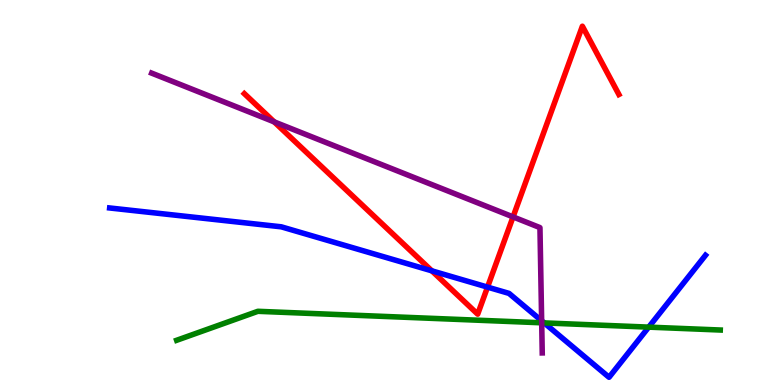[{'lines': ['blue', 'red'], 'intersections': [{'x': 5.57, 'y': 2.97}, {'x': 6.29, 'y': 2.54}]}, {'lines': ['green', 'red'], 'intersections': []}, {'lines': ['purple', 'red'], 'intersections': [{'x': 3.54, 'y': 6.83}, {'x': 6.62, 'y': 4.37}]}, {'lines': ['blue', 'green'], 'intersections': [{'x': 7.02, 'y': 1.61}, {'x': 8.37, 'y': 1.5}]}, {'lines': ['blue', 'purple'], 'intersections': [{'x': 6.99, 'y': 1.67}]}, {'lines': ['green', 'purple'], 'intersections': [{'x': 6.99, 'y': 1.62}]}]